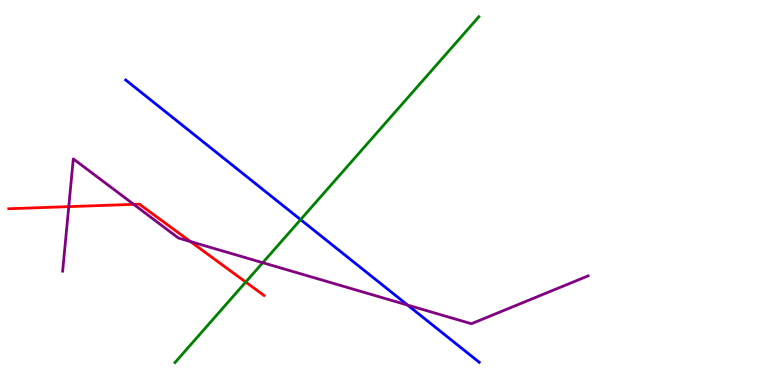[{'lines': ['blue', 'red'], 'intersections': []}, {'lines': ['green', 'red'], 'intersections': [{'x': 3.17, 'y': 2.67}]}, {'lines': ['purple', 'red'], 'intersections': [{'x': 0.887, 'y': 4.63}, {'x': 1.72, 'y': 4.69}, {'x': 2.46, 'y': 3.73}]}, {'lines': ['blue', 'green'], 'intersections': [{'x': 3.88, 'y': 4.3}]}, {'lines': ['blue', 'purple'], 'intersections': [{'x': 5.26, 'y': 2.08}]}, {'lines': ['green', 'purple'], 'intersections': [{'x': 3.39, 'y': 3.18}]}]